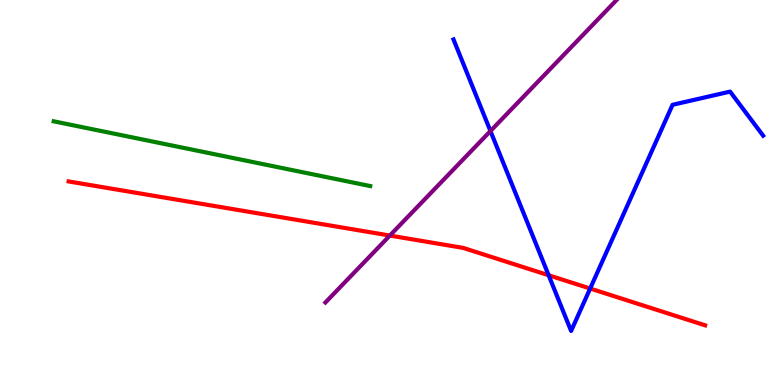[{'lines': ['blue', 'red'], 'intersections': [{'x': 7.08, 'y': 2.85}, {'x': 7.61, 'y': 2.51}]}, {'lines': ['green', 'red'], 'intersections': []}, {'lines': ['purple', 'red'], 'intersections': [{'x': 5.03, 'y': 3.88}]}, {'lines': ['blue', 'green'], 'intersections': []}, {'lines': ['blue', 'purple'], 'intersections': [{'x': 6.33, 'y': 6.6}]}, {'lines': ['green', 'purple'], 'intersections': []}]